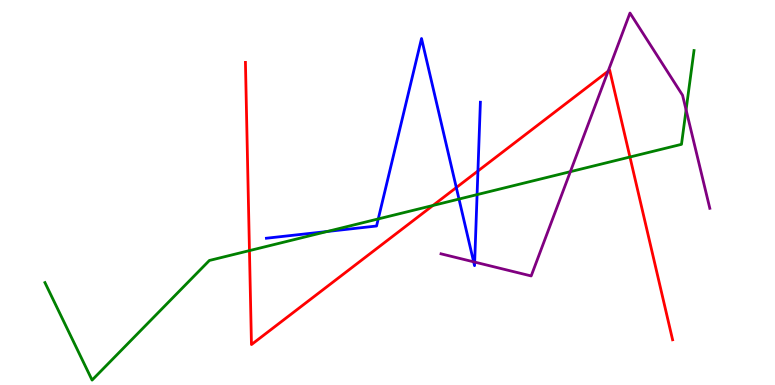[{'lines': ['blue', 'red'], 'intersections': [{'x': 5.89, 'y': 5.13}, {'x': 6.17, 'y': 5.56}]}, {'lines': ['green', 'red'], 'intersections': [{'x': 3.22, 'y': 3.49}, {'x': 5.59, 'y': 4.66}, {'x': 8.13, 'y': 5.92}]}, {'lines': ['purple', 'red'], 'intersections': [{'x': 7.85, 'y': 8.15}]}, {'lines': ['blue', 'green'], 'intersections': [{'x': 4.22, 'y': 3.99}, {'x': 4.88, 'y': 4.31}, {'x': 5.92, 'y': 4.83}, {'x': 6.16, 'y': 4.95}]}, {'lines': ['blue', 'purple'], 'intersections': [{'x': 6.11, 'y': 3.2}, {'x': 6.12, 'y': 3.19}]}, {'lines': ['green', 'purple'], 'intersections': [{'x': 7.36, 'y': 5.54}, {'x': 8.85, 'y': 7.15}]}]